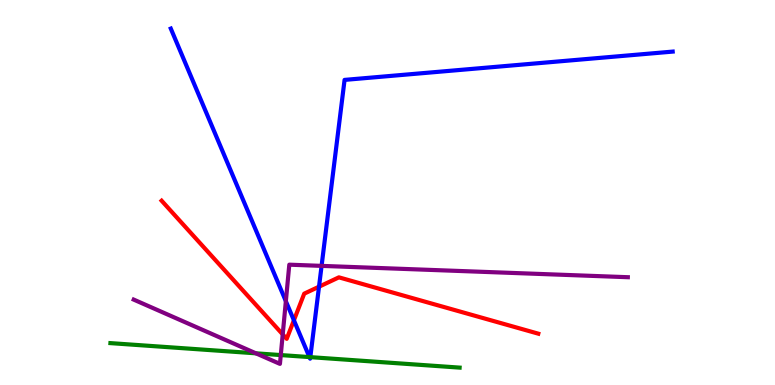[{'lines': ['blue', 'red'], 'intersections': [{'x': 3.79, 'y': 1.68}, {'x': 4.12, 'y': 2.55}]}, {'lines': ['green', 'red'], 'intersections': []}, {'lines': ['purple', 'red'], 'intersections': [{'x': 3.65, 'y': 1.31}]}, {'lines': ['blue', 'green'], 'intersections': [{'x': 3.99, 'y': 0.725}, {'x': 4.0, 'y': 0.724}]}, {'lines': ['blue', 'purple'], 'intersections': [{'x': 3.69, 'y': 2.18}, {'x': 4.15, 'y': 3.09}]}, {'lines': ['green', 'purple'], 'intersections': [{'x': 3.3, 'y': 0.823}, {'x': 3.62, 'y': 0.777}]}]